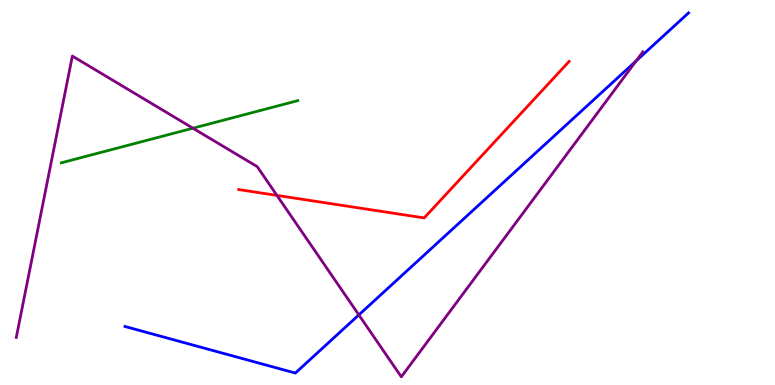[{'lines': ['blue', 'red'], 'intersections': []}, {'lines': ['green', 'red'], 'intersections': []}, {'lines': ['purple', 'red'], 'intersections': [{'x': 3.57, 'y': 4.92}]}, {'lines': ['blue', 'green'], 'intersections': []}, {'lines': ['blue', 'purple'], 'intersections': [{'x': 4.63, 'y': 1.82}, {'x': 8.21, 'y': 8.42}]}, {'lines': ['green', 'purple'], 'intersections': [{'x': 2.49, 'y': 6.67}]}]